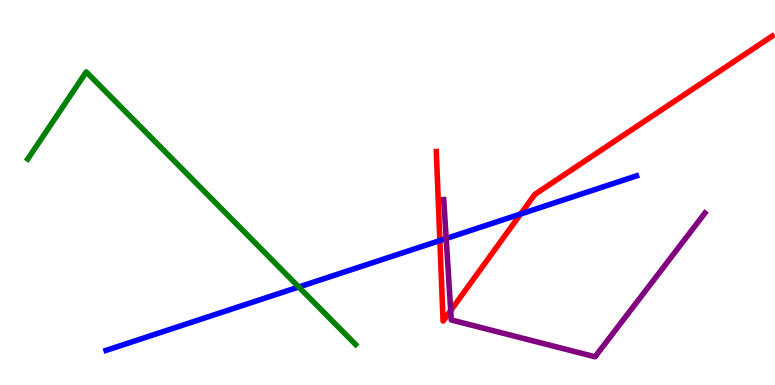[{'lines': ['blue', 'red'], 'intersections': [{'x': 5.68, 'y': 3.75}, {'x': 6.72, 'y': 4.44}]}, {'lines': ['green', 'red'], 'intersections': []}, {'lines': ['purple', 'red'], 'intersections': [{'x': 5.82, 'y': 1.93}]}, {'lines': ['blue', 'green'], 'intersections': [{'x': 3.86, 'y': 2.55}]}, {'lines': ['blue', 'purple'], 'intersections': [{'x': 5.76, 'y': 3.81}]}, {'lines': ['green', 'purple'], 'intersections': []}]